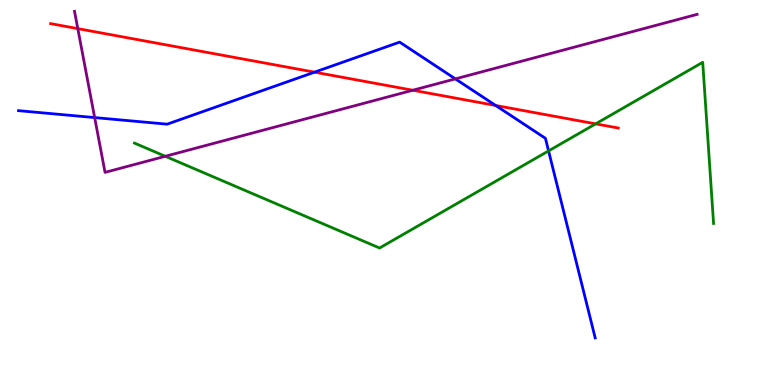[{'lines': ['blue', 'red'], 'intersections': [{'x': 4.06, 'y': 8.13}, {'x': 6.4, 'y': 7.26}]}, {'lines': ['green', 'red'], 'intersections': [{'x': 7.69, 'y': 6.78}]}, {'lines': ['purple', 'red'], 'intersections': [{'x': 1.0, 'y': 9.26}, {'x': 5.33, 'y': 7.66}]}, {'lines': ['blue', 'green'], 'intersections': [{'x': 7.08, 'y': 6.08}]}, {'lines': ['blue', 'purple'], 'intersections': [{'x': 1.22, 'y': 6.95}, {'x': 5.88, 'y': 7.95}]}, {'lines': ['green', 'purple'], 'intersections': [{'x': 2.13, 'y': 5.94}]}]